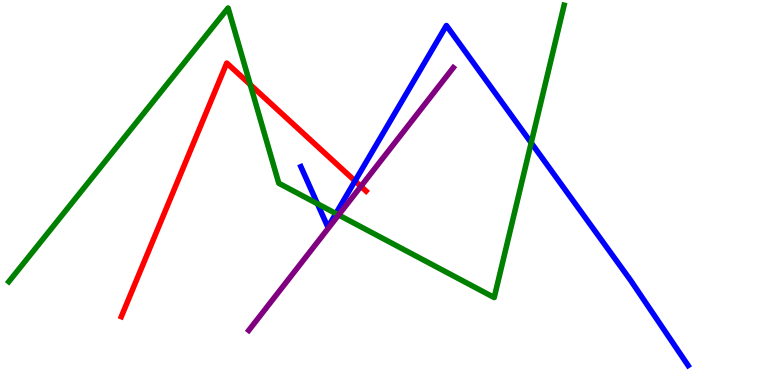[{'lines': ['blue', 'red'], 'intersections': [{'x': 4.58, 'y': 5.3}]}, {'lines': ['green', 'red'], 'intersections': [{'x': 3.23, 'y': 7.8}]}, {'lines': ['purple', 'red'], 'intersections': [{'x': 4.66, 'y': 5.16}]}, {'lines': ['blue', 'green'], 'intersections': [{'x': 4.1, 'y': 4.71}, {'x': 4.33, 'y': 4.45}, {'x': 6.85, 'y': 6.29}]}, {'lines': ['blue', 'purple'], 'intersections': []}, {'lines': ['green', 'purple'], 'intersections': [{'x': 4.37, 'y': 4.42}]}]